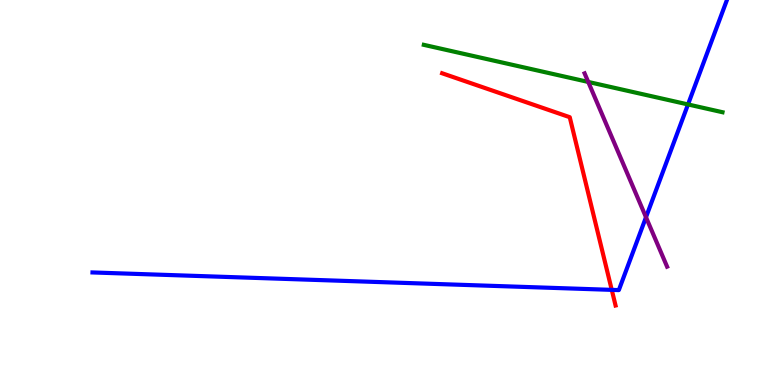[{'lines': ['blue', 'red'], 'intersections': [{'x': 7.89, 'y': 2.47}]}, {'lines': ['green', 'red'], 'intersections': []}, {'lines': ['purple', 'red'], 'intersections': []}, {'lines': ['blue', 'green'], 'intersections': [{'x': 8.88, 'y': 7.29}]}, {'lines': ['blue', 'purple'], 'intersections': [{'x': 8.34, 'y': 4.36}]}, {'lines': ['green', 'purple'], 'intersections': [{'x': 7.59, 'y': 7.87}]}]